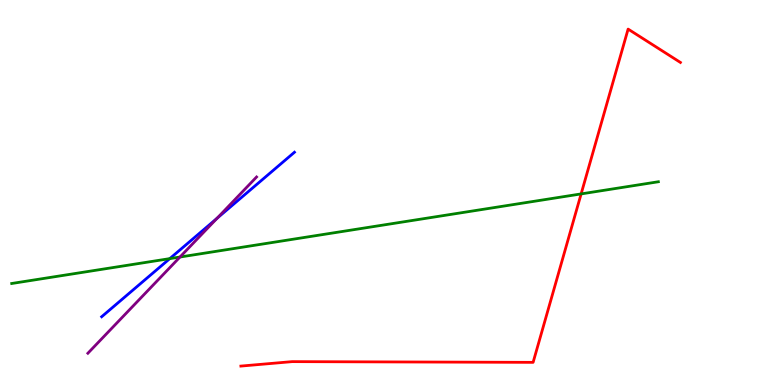[{'lines': ['blue', 'red'], 'intersections': []}, {'lines': ['green', 'red'], 'intersections': [{'x': 7.5, 'y': 4.96}]}, {'lines': ['purple', 'red'], 'intersections': []}, {'lines': ['blue', 'green'], 'intersections': [{'x': 2.19, 'y': 3.28}]}, {'lines': ['blue', 'purple'], 'intersections': [{'x': 2.8, 'y': 4.33}]}, {'lines': ['green', 'purple'], 'intersections': [{'x': 2.32, 'y': 3.32}]}]